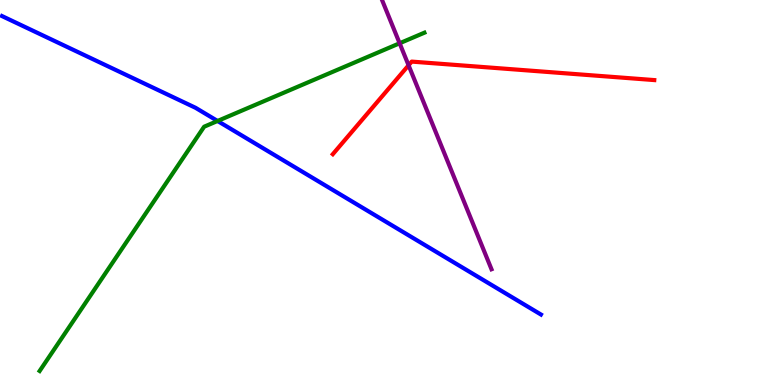[{'lines': ['blue', 'red'], 'intersections': []}, {'lines': ['green', 'red'], 'intersections': []}, {'lines': ['purple', 'red'], 'intersections': [{'x': 5.27, 'y': 8.3}]}, {'lines': ['blue', 'green'], 'intersections': [{'x': 2.81, 'y': 6.86}]}, {'lines': ['blue', 'purple'], 'intersections': []}, {'lines': ['green', 'purple'], 'intersections': [{'x': 5.16, 'y': 8.88}]}]